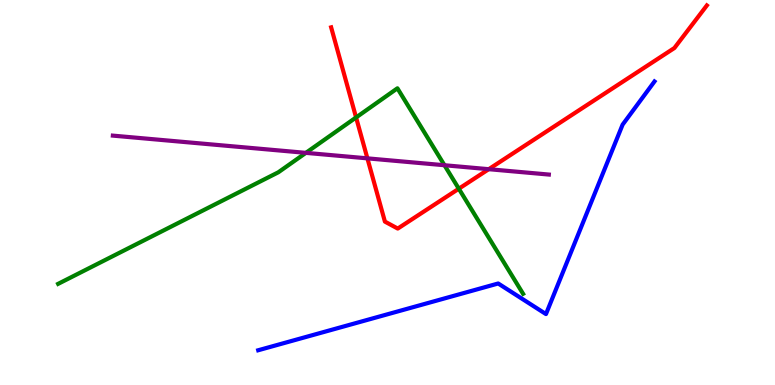[{'lines': ['blue', 'red'], 'intersections': []}, {'lines': ['green', 'red'], 'intersections': [{'x': 4.59, 'y': 6.95}, {'x': 5.92, 'y': 5.1}]}, {'lines': ['purple', 'red'], 'intersections': [{'x': 4.74, 'y': 5.89}, {'x': 6.31, 'y': 5.61}]}, {'lines': ['blue', 'green'], 'intersections': []}, {'lines': ['blue', 'purple'], 'intersections': []}, {'lines': ['green', 'purple'], 'intersections': [{'x': 3.95, 'y': 6.03}, {'x': 5.74, 'y': 5.71}]}]